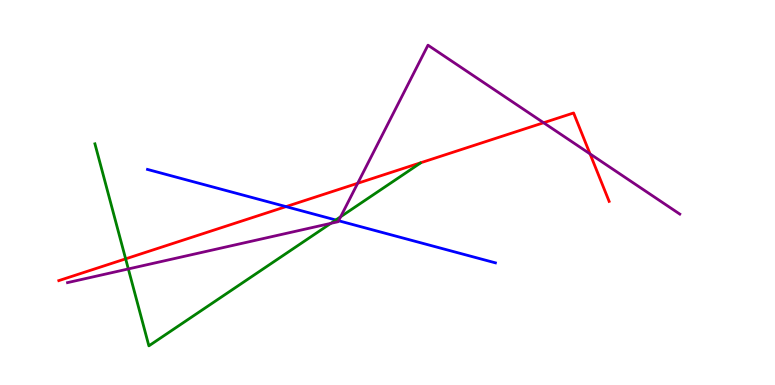[{'lines': ['blue', 'red'], 'intersections': [{'x': 3.69, 'y': 4.63}]}, {'lines': ['green', 'red'], 'intersections': [{'x': 1.62, 'y': 3.28}]}, {'lines': ['purple', 'red'], 'intersections': [{'x': 4.62, 'y': 5.24}, {'x': 7.01, 'y': 6.81}, {'x': 7.61, 'y': 6.0}]}, {'lines': ['blue', 'green'], 'intersections': [{'x': 4.33, 'y': 4.29}]}, {'lines': ['blue', 'purple'], 'intersections': [{'x': 4.37, 'y': 4.27}]}, {'lines': ['green', 'purple'], 'intersections': [{'x': 1.66, 'y': 3.01}, {'x': 4.27, 'y': 4.2}, {'x': 4.4, 'y': 4.37}]}]